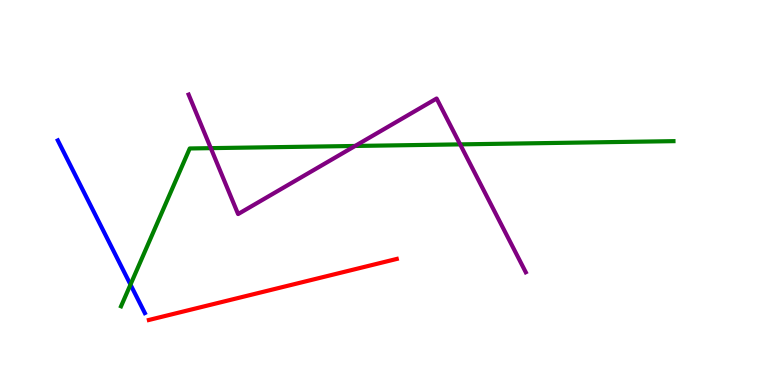[{'lines': ['blue', 'red'], 'intersections': []}, {'lines': ['green', 'red'], 'intersections': []}, {'lines': ['purple', 'red'], 'intersections': []}, {'lines': ['blue', 'green'], 'intersections': [{'x': 1.68, 'y': 2.61}]}, {'lines': ['blue', 'purple'], 'intersections': []}, {'lines': ['green', 'purple'], 'intersections': [{'x': 2.72, 'y': 6.15}, {'x': 4.58, 'y': 6.21}, {'x': 5.94, 'y': 6.25}]}]